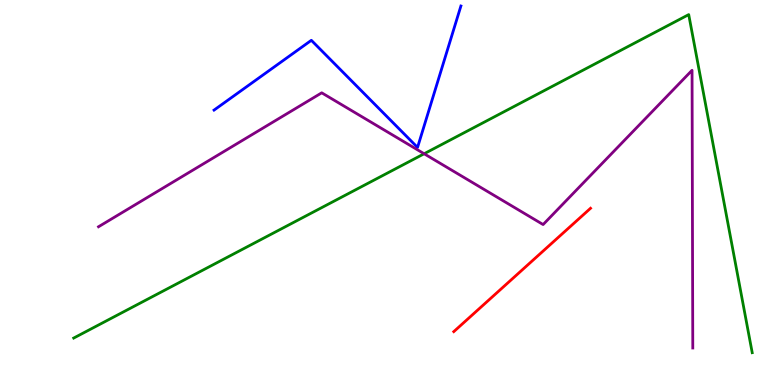[{'lines': ['blue', 'red'], 'intersections': []}, {'lines': ['green', 'red'], 'intersections': []}, {'lines': ['purple', 'red'], 'intersections': []}, {'lines': ['blue', 'green'], 'intersections': []}, {'lines': ['blue', 'purple'], 'intersections': []}, {'lines': ['green', 'purple'], 'intersections': [{'x': 5.47, 'y': 6.01}]}]